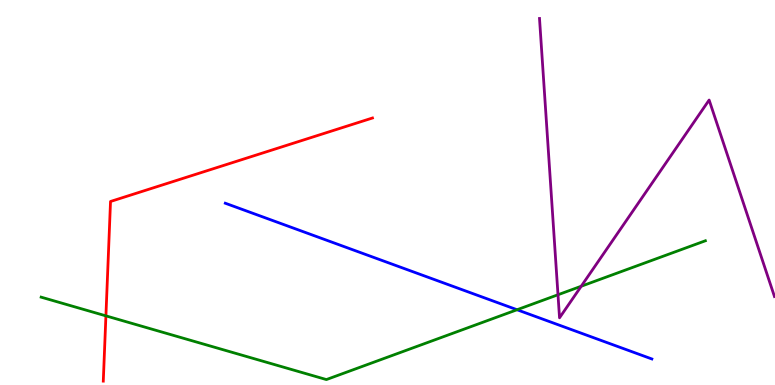[{'lines': ['blue', 'red'], 'intersections': []}, {'lines': ['green', 'red'], 'intersections': [{'x': 1.37, 'y': 1.8}]}, {'lines': ['purple', 'red'], 'intersections': []}, {'lines': ['blue', 'green'], 'intersections': [{'x': 6.67, 'y': 1.95}]}, {'lines': ['blue', 'purple'], 'intersections': []}, {'lines': ['green', 'purple'], 'intersections': [{'x': 7.2, 'y': 2.34}, {'x': 7.5, 'y': 2.57}]}]